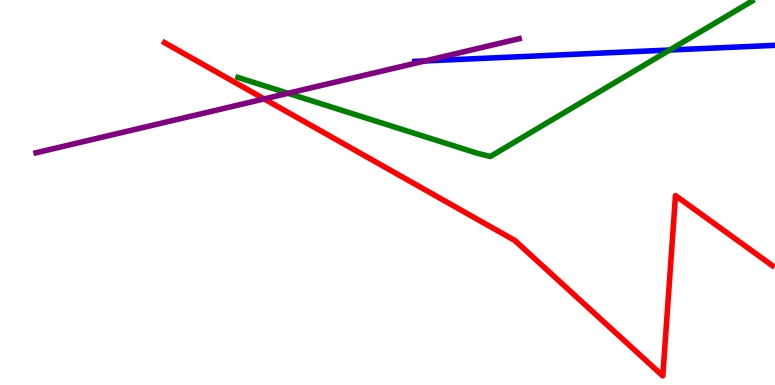[{'lines': ['blue', 'red'], 'intersections': []}, {'lines': ['green', 'red'], 'intersections': []}, {'lines': ['purple', 'red'], 'intersections': [{'x': 3.41, 'y': 7.43}]}, {'lines': ['blue', 'green'], 'intersections': [{'x': 8.64, 'y': 8.7}]}, {'lines': ['blue', 'purple'], 'intersections': [{'x': 5.48, 'y': 8.42}]}, {'lines': ['green', 'purple'], 'intersections': [{'x': 3.72, 'y': 7.58}]}]